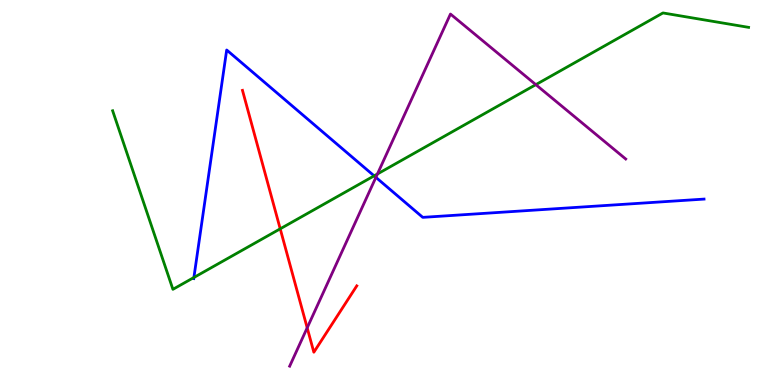[{'lines': ['blue', 'red'], 'intersections': []}, {'lines': ['green', 'red'], 'intersections': [{'x': 3.62, 'y': 4.06}]}, {'lines': ['purple', 'red'], 'intersections': [{'x': 3.96, 'y': 1.49}]}, {'lines': ['blue', 'green'], 'intersections': [{'x': 2.5, 'y': 2.79}, {'x': 4.83, 'y': 5.43}]}, {'lines': ['blue', 'purple'], 'intersections': [{'x': 4.85, 'y': 5.39}]}, {'lines': ['green', 'purple'], 'intersections': [{'x': 4.87, 'y': 5.48}, {'x': 6.91, 'y': 7.8}]}]